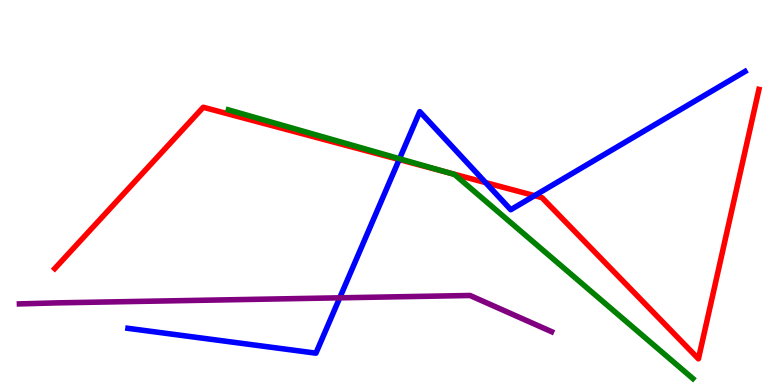[{'lines': ['blue', 'red'], 'intersections': [{'x': 5.15, 'y': 5.86}, {'x': 6.27, 'y': 5.26}, {'x': 6.9, 'y': 4.92}]}, {'lines': ['green', 'red'], 'intersections': [{'x': 5.78, 'y': 5.52}]}, {'lines': ['purple', 'red'], 'intersections': []}, {'lines': ['blue', 'green'], 'intersections': [{'x': 5.16, 'y': 5.88}]}, {'lines': ['blue', 'purple'], 'intersections': [{'x': 4.38, 'y': 2.26}]}, {'lines': ['green', 'purple'], 'intersections': []}]